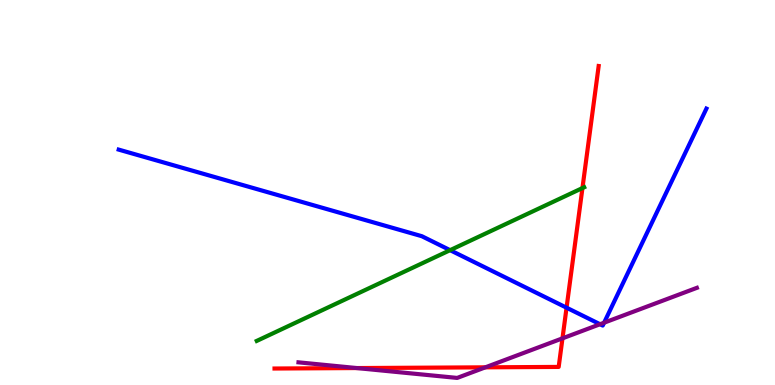[{'lines': ['blue', 'red'], 'intersections': [{'x': 7.31, 'y': 2.01}]}, {'lines': ['green', 'red'], 'intersections': [{'x': 7.52, 'y': 5.12}]}, {'lines': ['purple', 'red'], 'intersections': [{'x': 4.6, 'y': 0.44}, {'x': 6.26, 'y': 0.459}, {'x': 7.26, 'y': 1.21}]}, {'lines': ['blue', 'green'], 'intersections': [{'x': 5.81, 'y': 3.5}]}, {'lines': ['blue', 'purple'], 'intersections': [{'x': 7.74, 'y': 1.58}, {'x': 7.79, 'y': 1.62}]}, {'lines': ['green', 'purple'], 'intersections': []}]